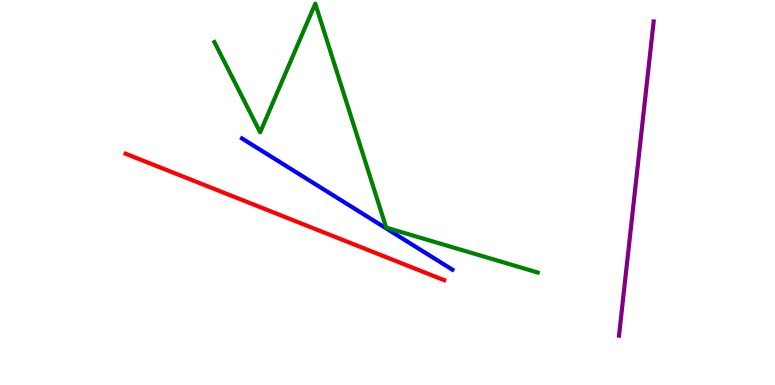[{'lines': ['blue', 'red'], 'intersections': []}, {'lines': ['green', 'red'], 'intersections': []}, {'lines': ['purple', 'red'], 'intersections': []}, {'lines': ['blue', 'green'], 'intersections': []}, {'lines': ['blue', 'purple'], 'intersections': []}, {'lines': ['green', 'purple'], 'intersections': []}]